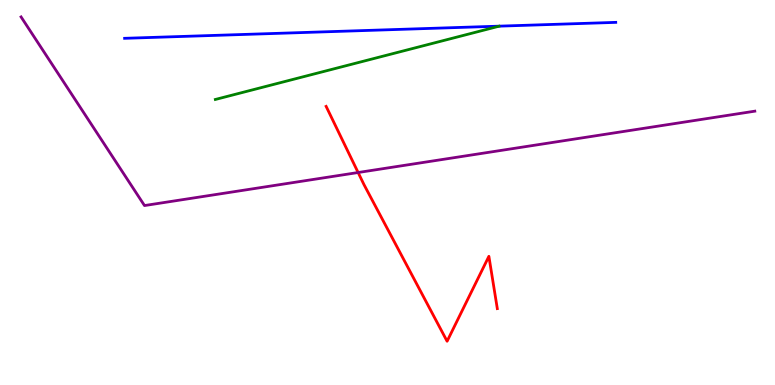[{'lines': ['blue', 'red'], 'intersections': []}, {'lines': ['green', 'red'], 'intersections': []}, {'lines': ['purple', 'red'], 'intersections': [{'x': 4.62, 'y': 5.52}]}, {'lines': ['blue', 'green'], 'intersections': []}, {'lines': ['blue', 'purple'], 'intersections': []}, {'lines': ['green', 'purple'], 'intersections': []}]